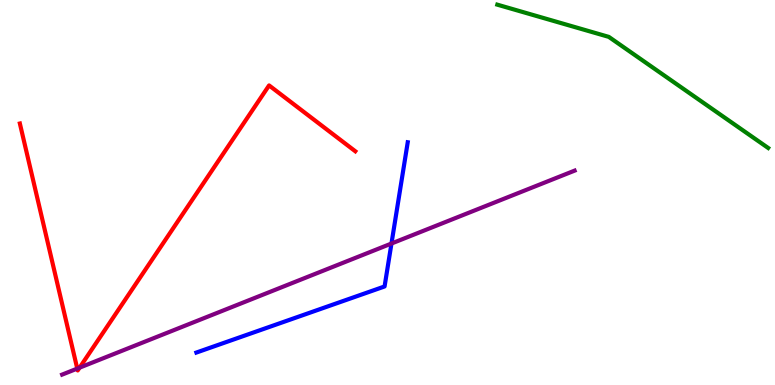[{'lines': ['blue', 'red'], 'intersections': []}, {'lines': ['green', 'red'], 'intersections': []}, {'lines': ['purple', 'red'], 'intersections': [{'x': 0.997, 'y': 0.426}, {'x': 1.03, 'y': 0.451}]}, {'lines': ['blue', 'green'], 'intersections': []}, {'lines': ['blue', 'purple'], 'intersections': [{'x': 5.05, 'y': 3.67}]}, {'lines': ['green', 'purple'], 'intersections': []}]